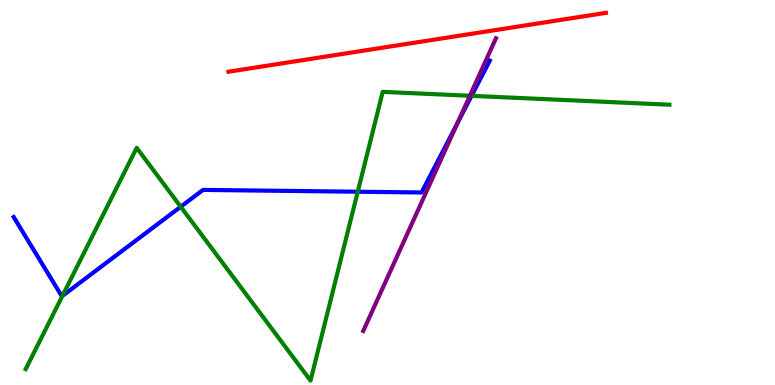[{'lines': ['blue', 'red'], 'intersections': []}, {'lines': ['green', 'red'], 'intersections': []}, {'lines': ['purple', 'red'], 'intersections': []}, {'lines': ['blue', 'green'], 'intersections': [{'x': 0.805, 'y': 2.31}, {'x': 2.33, 'y': 4.63}, {'x': 4.62, 'y': 5.02}, {'x': 6.08, 'y': 7.51}]}, {'lines': ['blue', 'purple'], 'intersections': [{'x': 5.91, 'y': 6.81}]}, {'lines': ['green', 'purple'], 'intersections': [{'x': 6.06, 'y': 7.51}]}]